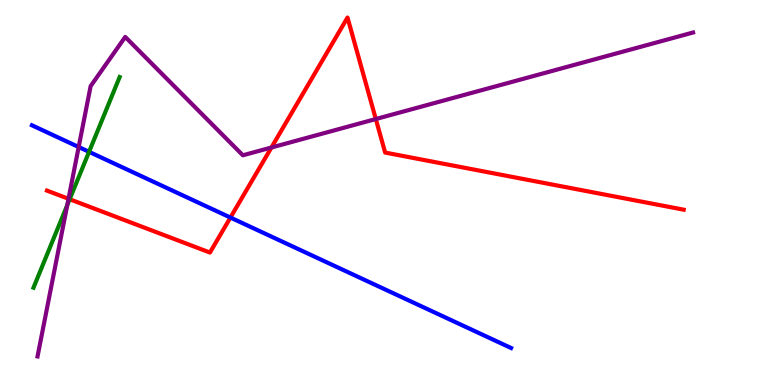[{'lines': ['blue', 'red'], 'intersections': [{'x': 2.97, 'y': 4.35}]}, {'lines': ['green', 'red'], 'intersections': [{'x': 0.899, 'y': 4.83}]}, {'lines': ['purple', 'red'], 'intersections': [{'x': 0.884, 'y': 4.84}, {'x': 3.5, 'y': 6.17}, {'x': 4.85, 'y': 6.91}]}, {'lines': ['blue', 'green'], 'intersections': [{'x': 1.15, 'y': 6.06}]}, {'lines': ['blue', 'purple'], 'intersections': [{'x': 1.02, 'y': 6.18}]}, {'lines': ['green', 'purple'], 'intersections': [{'x': 0.868, 'y': 4.67}]}]